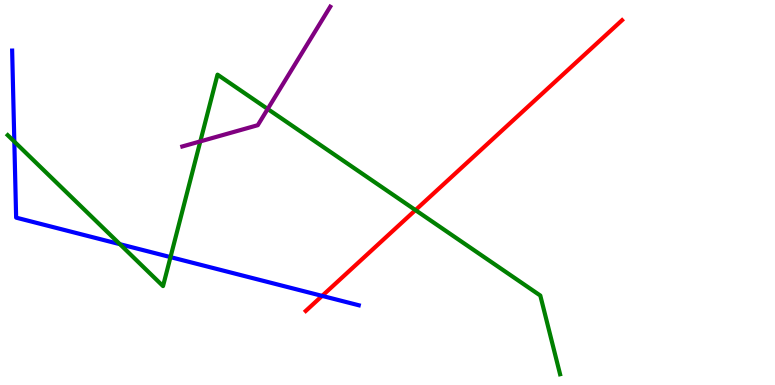[{'lines': ['blue', 'red'], 'intersections': [{'x': 4.16, 'y': 2.31}]}, {'lines': ['green', 'red'], 'intersections': [{'x': 5.36, 'y': 4.54}]}, {'lines': ['purple', 'red'], 'intersections': []}, {'lines': ['blue', 'green'], 'intersections': [{'x': 0.185, 'y': 6.32}, {'x': 1.55, 'y': 3.66}, {'x': 2.2, 'y': 3.32}]}, {'lines': ['blue', 'purple'], 'intersections': []}, {'lines': ['green', 'purple'], 'intersections': [{'x': 2.58, 'y': 6.33}, {'x': 3.45, 'y': 7.17}]}]